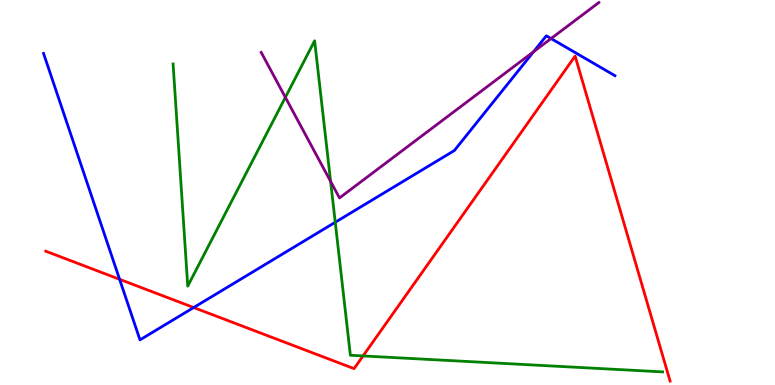[{'lines': ['blue', 'red'], 'intersections': [{'x': 1.54, 'y': 2.75}, {'x': 2.5, 'y': 2.01}]}, {'lines': ['green', 'red'], 'intersections': [{'x': 4.68, 'y': 0.755}]}, {'lines': ['purple', 'red'], 'intersections': []}, {'lines': ['blue', 'green'], 'intersections': [{'x': 4.33, 'y': 4.23}]}, {'lines': ['blue', 'purple'], 'intersections': [{'x': 6.88, 'y': 8.66}, {'x': 7.11, 'y': 9.0}]}, {'lines': ['green', 'purple'], 'intersections': [{'x': 3.68, 'y': 7.47}, {'x': 4.27, 'y': 5.29}]}]